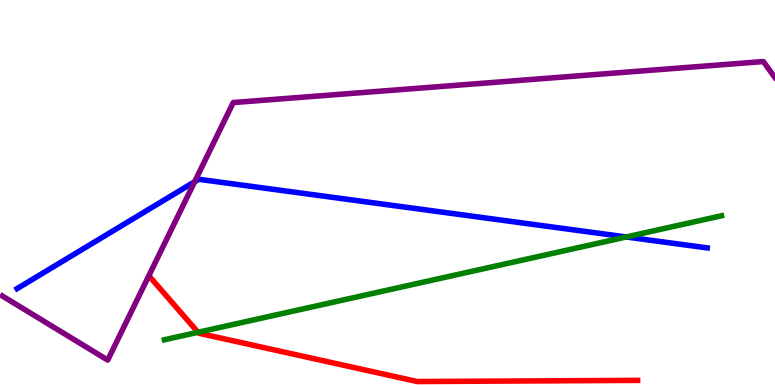[{'lines': ['blue', 'red'], 'intersections': []}, {'lines': ['green', 'red'], 'intersections': [{'x': 2.56, 'y': 1.37}]}, {'lines': ['purple', 'red'], 'intersections': []}, {'lines': ['blue', 'green'], 'intersections': [{'x': 8.08, 'y': 3.85}]}, {'lines': ['blue', 'purple'], 'intersections': [{'x': 2.51, 'y': 5.28}]}, {'lines': ['green', 'purple'], 'intersections': []}]